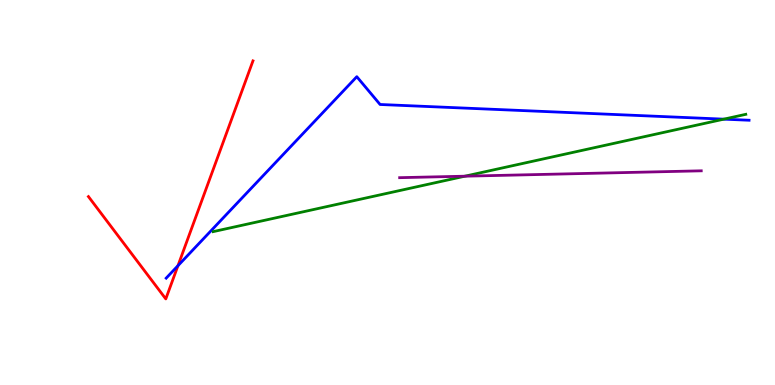[{'lines': ['blue', 'red'], 'intersections': [{'x': 2.3, 'y': 3.1}]}, {'lines': ['green', 'red'], 'intersections': []}, {'lines': ['purple', 'red'], 'intersections': []}, {'lines': ['blue', 'green'], 'intersections': [{'x': 9.34, 'y': 6.9}]}, {'lines': ['blue', 'purple'], 'intersections': []}, {'lines': ['green', 'purple'], 'intersections': [{'x': 6.0, 'y': 5.42}]}]